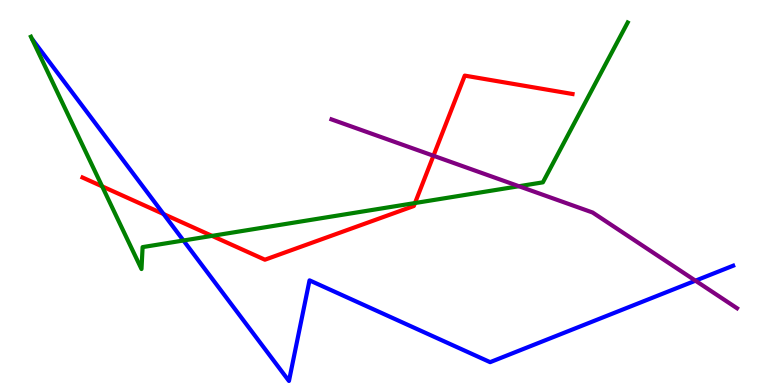[{'lines': ['blue', 'red'], 'intersections': [{'x': 2.11, 'y': 4.44}]}, {'lines': ['green', 'red'], 'intersections': [{'x': 1.32, 'y': 5.16}, {'x': 2.74, 'y': 3.87}, {'x': 5.35, 'y': 4.73}]}, {'lines': ['purple', 'red'], 'intersections': [{'x': 5.59, 'y': 5.95}]}, {'lines': ['blue', 'green'], 'intersections': [{'x': 2.37, 'y': 3.75}]}, {'lines': ['blue', 'purple'], 'intersections': [{'x': 8.97, 'y': 2.71}]}, {'lines': ['green', 'purple'], 'intersections': [{'x': 6.7, 'y': 5.16}]}]